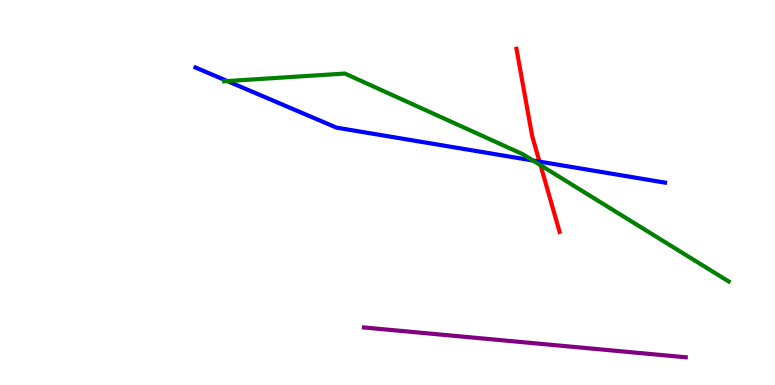[{'lines': ['blue', 'red'], 'intersections': [{'x': 6.96, 'y': 5.8}]}, {'lines': ['green', 'red'], 'intersections': [{'x': 6.97, 'y': 5.71}]}, {'lines': ['purple', 'red'], 'intersections': []}, {'lines': ['blue', 'green'], 'intersections': [{'x': 2.93, 'y': 7.89}, {'x': 6.88, 'y': 5.83}]}, {'lines': ['blue', 'purple'], 'intersections': []}, {'lines': ['green', 'purple'], 'intersections': []}]